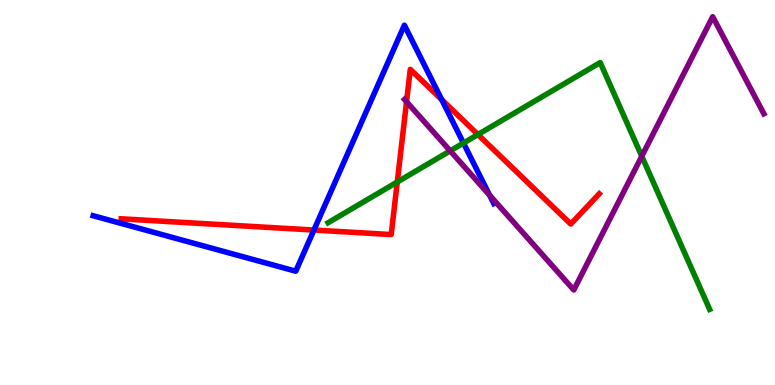[{'lines': ['blue', 'red'], 'intersections': [{'x': 4.05, 'y': 4.02}, {'x': 5.7, 'y': 7.41}]}, {'lines': ['green', 'red'], 'intersections': [{'x': 5.13, 'y': 5.27}, {'x': 6.17, 'y': 6.51}]}, {'lines': ['purple', 'red'], 'intersections': [{'x': 5.25, 'y': 7.36}]}, {'lines': ['blue', 'green'], 'intersections': [{'x': 5.98, 'y': 6.28}]}, {'lines': ['blue', 'purple'], 'intersections': [{'x': 6.32, 'y': 4.93}]}, {'lines': ['green', 'purple'], 'intersections': [{'x': 5.81, 'y': 6.08}, {'x': 8.28, 'y': 5.94}]}]